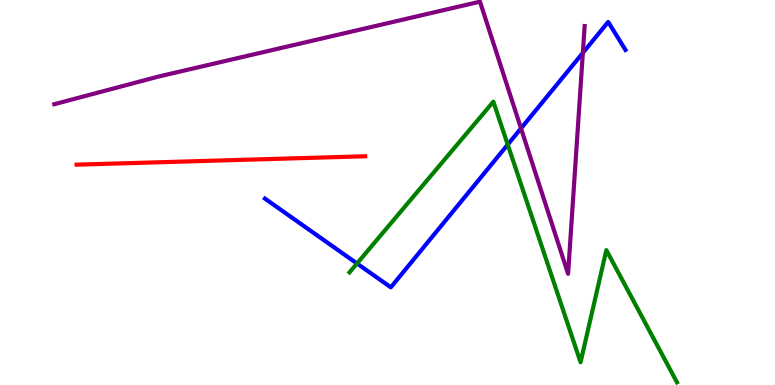[{'lines': ['blue', 'red'], 'intersections': []}, {'lines': ['green', 'red'], 'intersections': []}, {'lines': ['purple', 'red'], 'intersections': []}, {'lines': ['blue', 'green'], 'intersections': [{'x': 4.61, 'y': 3.16}, {'x': 6.55, 'y': 6.24}]}, {'lines': ['blue', 'purple'], 'intersections': [{'x': 6.72, 'y': 6.67}, {'x': 7.52, 'y': 8.63}]}, {'lines': ['green', 'purple'], 'intersections': []}]